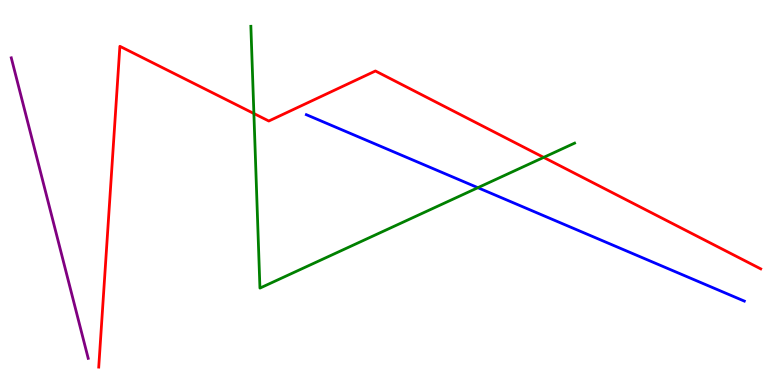[{'lines': ['blue', 'red'], 'intersections': []}, {'lines': ['green', 'red'], 'intersections': [{'x': 3.28, 'y': 7.05}, {'x': 7.02, 'y': 5.91}]}, {'lines': ['purple', 'red'], 'intersections': []}, {'lines': ['blue', 'green'], 'intersections': [{'x': 6.17, 'y': 5.12}]}, {'lines': ['blue', 'purple'], 'intersections': []}, {'lines': ['green', 'purple'], 'intersections': []}]